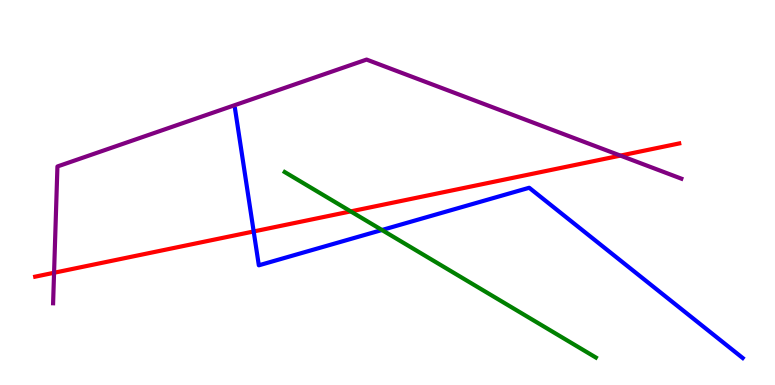[{'lines': ['blue', 'red'], 'intersections': [{'x': 3.27, 'y': 3.99}]}, {'lines': ['green', 'red'], 'intersections': [{'x': 4.53, 'y': 4.51}]}, {'lines': ['purple', 'red'], 'intersections': [{'x': 0.698, 'y': 2.92}, {'x': 8.01, 'y': 5.96}]}, {'lines': ['blue', 'green'], 'intersections': [{'x': 4.93, 'y': 4.03}]}, {'lines': ['blue', 'purple'], 'intersections': []}, {'lines': ['green', 'purple'], 'intersections': []}]